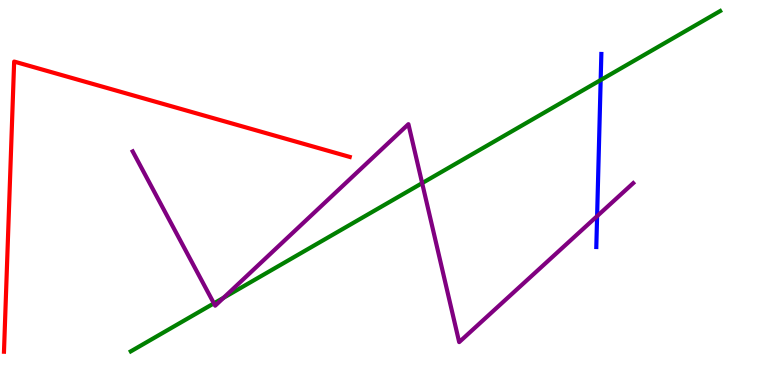[{'lines': ['blue', 'red'], 'intersections': []}, {'lines': ['green', 'red'], 'intersections': []}, {'lines': ['purple', 'red'], 'intersections': []}, {'lines': ['blue', 'green'], 'intersections': [{'x': 7.75, 'y': 7.92}]}, {'lines': ['blue', 'purple'], 'intersections': [{'x': 7.7, 'y': 4.39}]}, {'lines': ['green', 'purple'], 'intersections': [{'x': 2.76, 'y': 2.12}, {'x': 2.89, 'y': 2.27}, {'x': 5.45, 'y': 5.24}]}]